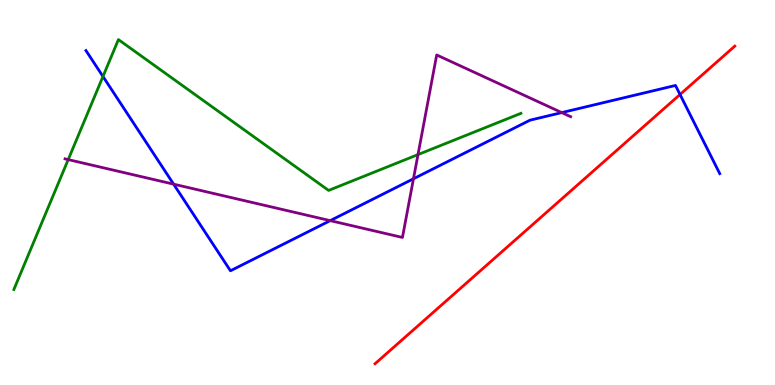[{'lines': ['blue', 'red'], 'intersections': [{'x': 8.77, 'y': 7.55}]}, {'lines': ['green', 'red'], 'intersections': []}, {'lines': ['purple', 'red'], 'intersections': []}, {'lines': ['blue', 'green'], 'intersections': [{'x': 1.33, 'y': 8.01}]}, {'lines': ['blue', 'purple'], 'intersections': [{'x': 2.24, 'y': 5.22}, {'x': 4.26, 'y': 4.27}, {'x': 5.33, 'y': 5.36}, {'x': 7.25, 'y': 7.08}]}, {'lines': ['green', 'purple'], 'intersections': [{'x': 0.88, 'y': 5.85}, {'x': 5.39, 'y': 5.98}]}]